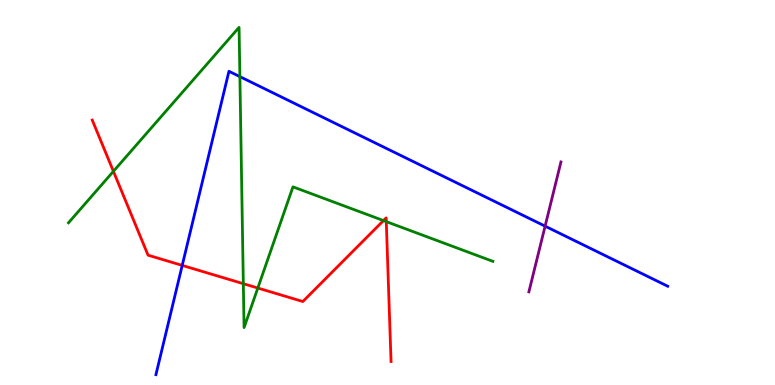[{'lines': ['blue', 'red'], 'intersections': [{'x': 2.35, 'y': 3.11}]}, {'lines': ['green', 'red'], 'intersections': [{'x': 1.46, 'y': 5.55}, {'x': 3.14, 'y': 2.63}, {'x': 3.33, 'y': 2.52}, {'x': 4.95, 'y': 4.27}, {'x': 4.98, 'y': 4.24}]}, {'lines': ['purple', 'red'], 'intersections': []}, {'lines': ['blue', 'green'], 'intersections': [{'x': 3.1, 'y': 8.01}]}, {'lines': ['blue', 'purple'], 'intersections': [{'x': 7.03, 'y': 4.13}]}, {'lines': ['green', 'purple'], 'intersections': []}]